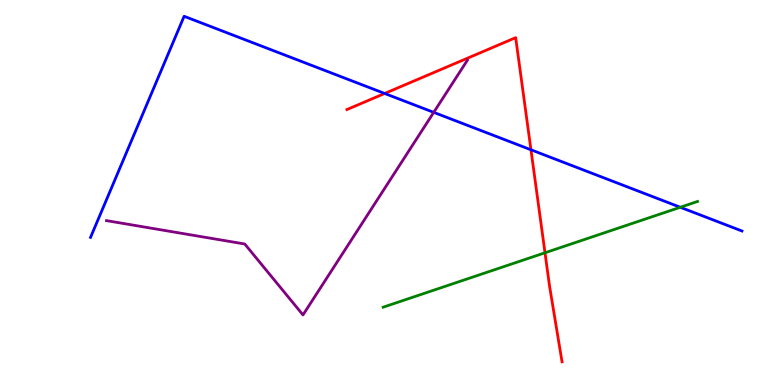[{'lines': ['blue', 'red'], 'intersections': [{'x': 4.96, 'y': 7.57}, {'x': 6.85, 'y': 6.11}]}, {'lines': ['green', 'red'], 'intersections': [{'x': 7.03, 'y': 3.43}]}, {'lines': ['purple', 'red'], 'intersections': []}, {'lines': ['blue', 'green'], 'intersections': [{'x': 8.78, 'y': 4.62}]}, {'lines': ['blue', 'purple'], 'intersections': [{'x': 5.6, 'y': 7.08}]}, {'lines': ['green', 'purple'], 'intersections': []}]